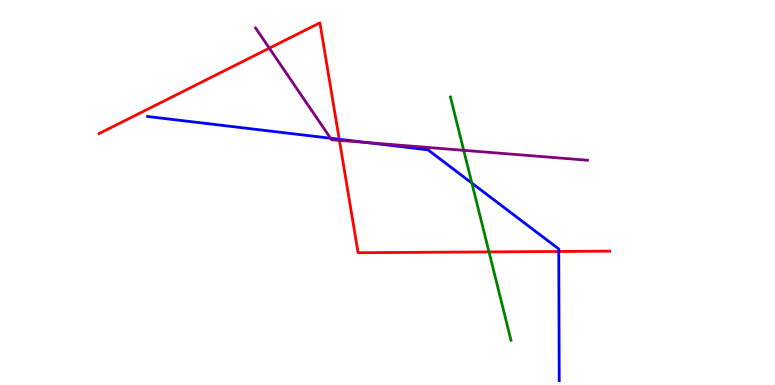[{'lines': ['blue', 'red'], 'intersections': [{'x': 4.38, 'y': 6.38}, {'x': 7.21, 'y': 3.47}]}, {'lines': ['green', 'red'], 'intersections': [{'x': 6.31, 'y': 3.46}]}, {'lines': ['purple', 'red'], 'intersections': [{'x': 3.48, 'y': 8.75}, {'x': 4.38, 'y': 6.35}]}, {'lines': ['blue', 'green'], 'intersections': [{'x': 6.09, 'y': 5.24}]}, {'lines': ['blue', 'purple'], 'intersections': [{'x': 4.27, 'y': 6.41}, {'x': 4.73, 'y': 6.3}]}, {'lines': ['green', 'purple'], 'intersections': [{'x': 5.98, 'y': 6.1}]}]